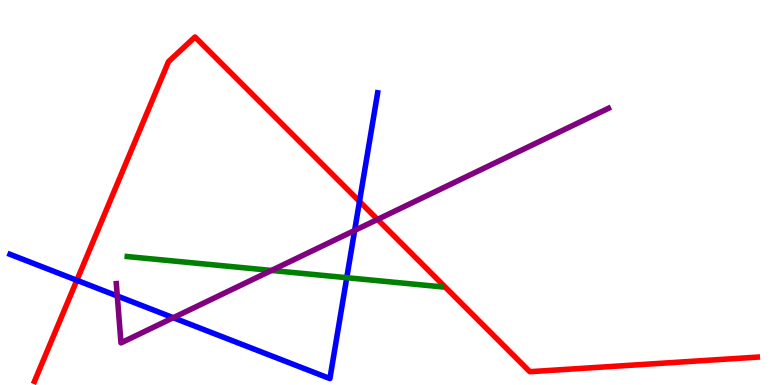[{'lines': ['blue', 'red'], 'intersections': [{'x': 0.992, 'y': 2.72}, {'x': 4.64, 'y': 4.77}]}, {'lines': ['green', 'red'], 'intersections': []}, {'lines': ['purple', 'red'], 'intersections': [{'x': 4.87, 'y': 4.3}]}, {'lines': ['blue', 'green'], 'intersections': [{'x': 4.47, 'y': 2.79}]}, {'lines': ['blue', 'purple'], 'intersections': [{'x': 1.51, 'y': 2.31}, {'x': 2.24, 'y': 1.75}, {'x': 4.58, 'y': 4.01}]}, {'lines': ['green', 'purple'], 'intersections': [{'x': 3.5, 'y': 2.98}]}]